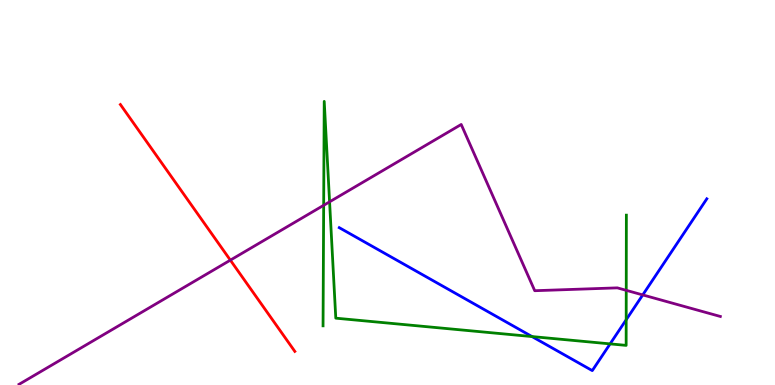[{'lines': ['blue', 'red'], 'intersections': []}, {'lines': ['green', 'red'], 'intersections': []}, {'lines': ['purple', 'red'], 'intersections': [{'x': 2.97, 'y': 3.24}]}, {'lines': ['blue', 'green'], 'intersections': [{'x': 6.86, 'y': 1.26}, {'x': 7.87, 'y': 1.07}, {'x': 8.08, 'y': 1.69}]}, {'lines': ['blue', 'purple'], 'intersections': [{'x': 8.29, 'y': 2.34}]}, {'lines': ['green', 'purple'], 'intersections': [{'x': 4.18, 'y': 4.67}, {'x': 4.25, 'y': 4.76}, {'x': 8.08, 'y': 2.46}]}]